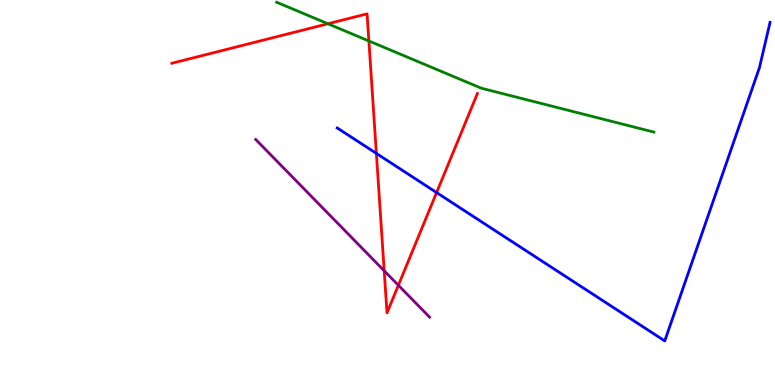[{'lines': ['blue', 'red'], 'intersections': [{'x': 4.86, 'y': 6.02}, {'x': 5.63, 'y': 5.0}]}, {'lines': ['green', 'red'], 'intersections': [{'x': 4.23, 'y': 9.38}, {'x': 4.76, 'y': 8.94}]}, {'lines': ['purple', 'red'], 'intersections': [{'x': 4.96, 'y': 2.97}, {'x': 5.14, 'y': 2.59}]}, {'lines': ['blue', 'green'], 'intersections': []}, {'lines': ['blue', 'purple'], 'intersections': []}, {'lines': ['green', 'purple'], 'intersections': []}]